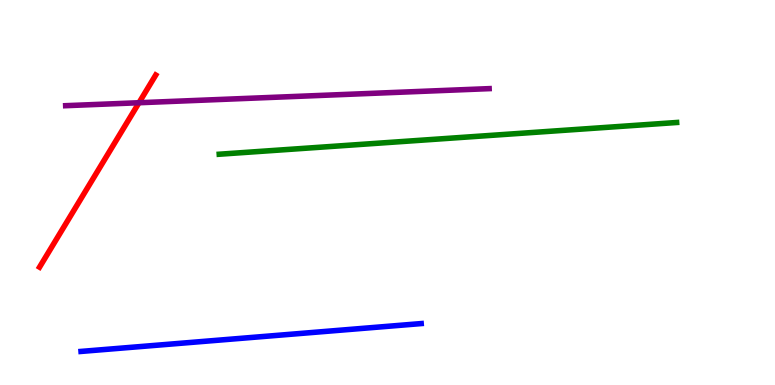[{'lines': ['blue', 'red'], 'intersections': []}, {'lines': ['green', 'red'], 'intersections': []}, {'lines': ['purple', 'red'], 'intersections': [{'x': 1.79, 'y': 7.33}]}, {'lines': ['blue', 'green'], 'intersections': []}, {'lines': ['blue', 'purple'], 'intersections': []}, {'lines': ['green', 'purple'], 'intersections': []}]